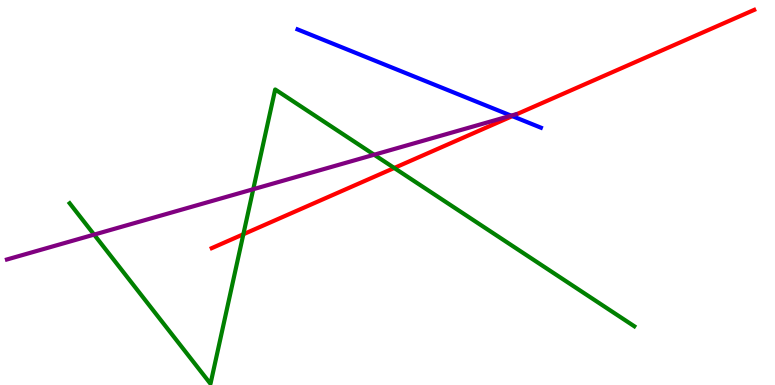[{'lines': ['blue', 'red'], 'intersections': [{'x': 6.61, 'y': 6.98}]}, {'lines': ['green', 'red'], 'intersections': [{'x': 3.14, 'y': 3.92}, {'x': 5.09, 'y': 5.64}]}, {'lines': ['purple', 'red'], 'intersections': []}, {'lines': ['blue', 'green'], 'intersections': []}, {'lines': ['blue', 'purple'], 'intersections': [{'x': 6.6, 'y': 7.0}]}, {'lines': ['green', 'purple'], 'intersections': [{'x': 1.21, 'y': 3.91}, {'x': 3.27, 'y': 5.09}, {'x': 4.83, 'y': 5.98}]}]